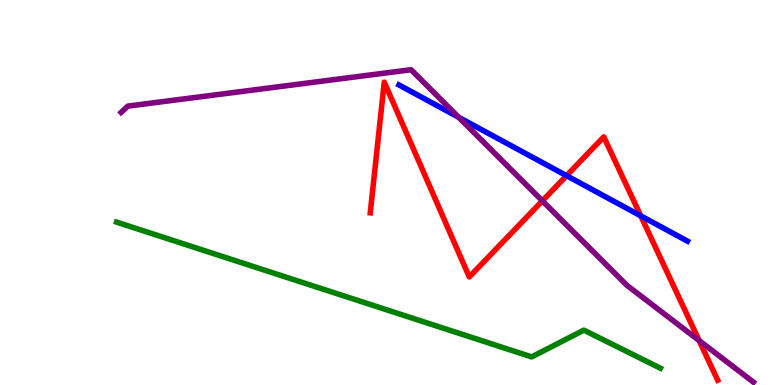[{'lines': ['blue', 'red'], 'intersections': [{'x': 7.31, 'y': 5.44}, {'x': 8.27, 'y': 4.39}]}, {'lines': ['green', 'red'], 'intersections': []}, {'lines': ['purple', 'red'], 'intersections': [{'x': 7.0, 'y': 4.78}, {'x': 9.02, 'y': 1.15}]}, {'lines': ['blue', 'green'], 'intersections': []}, {'lines': ['blue', 'purple'], 'intersections': [{'x': 5.92, 'y': 6.95}]}, {'lines': ['green', 'purple'], 'intersections': []}]